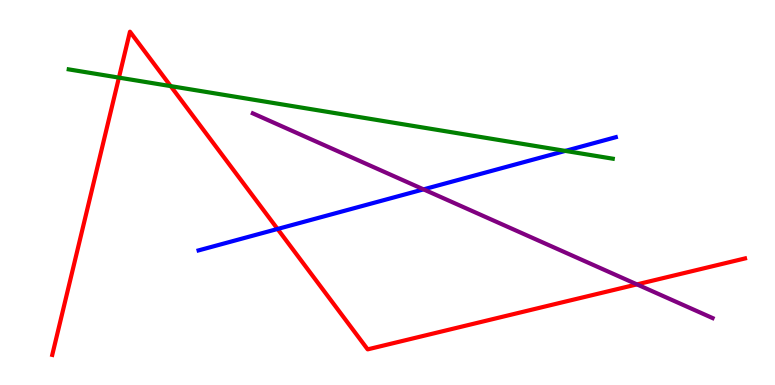[{'lines': ['blue', 'red'], 'intersections': [{'x': 3.58, 'y': 4.05}]}, {'lines': ['green', 'red'], 'intersections': [{'x': 1.53, 'y': 7.98}, {'x': 2.2, 'y': 7.76}]}, {'lines': ['purple', 'red'], 'intersections': [{'x': 8.22, 'y': 2.61}]}, {'lines': ['blue', 'green'], 'intersections': [{'x': 7.29, 'y': 6.08}]}, {'lines': ['blue', 'purple'], 'intersections': [{'x': 5.46, 'y': 5.08}]}, {'lines': ['green', 'purple'], 'intersections': []}]